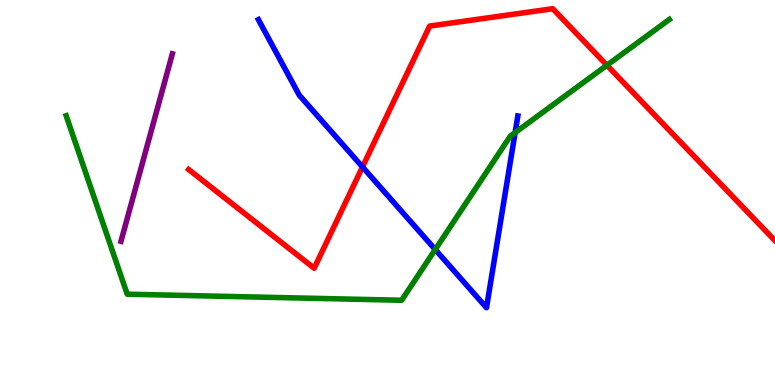[{'lines': ['blue', 'red'], 'intersections': [{'x': 4.68, 'y': 5.66}]}, {'lines': ['green', 'red'], 'intersections': [{'x': 7.83, 'y': 8.31}]}, {'lines': ['purple', 'red'], 'intersections': []}, {'lines': ['blue', 'green'], 'intersections': [{'x': 5.62, 'y': 3.52}, {'x': 6.65, 'y': 6.56}]}, {'lines': ['blue', 'purple'], 'intersections': []}, {'lines': ['green', 'purple'], 'intersections': []}]